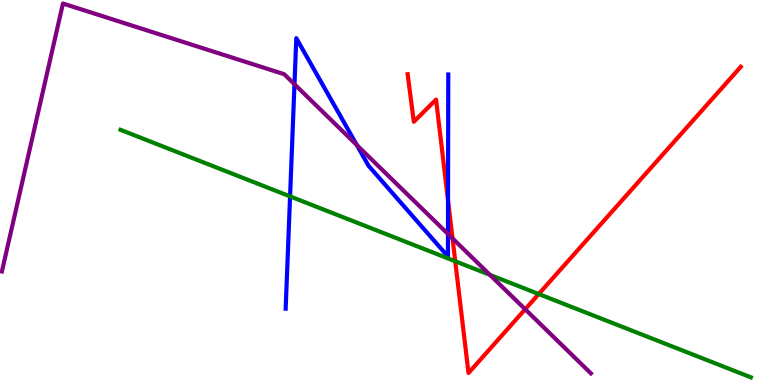[{'lines': ['blue', 'red'], 'intersections': [{'x': 5.78, 'y': 4.79}]}, {'lines': ['green', 'red'], 'intersections': [{'x': 5.87, 'y': 3.21}, {'x': 6.95, 'y': 2.36}]}, {'lines': ['purple', 'red'], 'intersections': [{'x': 5.84, 'y': 3.81}, {'x': 6.78, 'y': 1.97}]}, {'lines': ['blue', 'green'], 'intersections': [{'x': 3.74, 'y': 4.9}]}, {'lines': ['blue', 'purple'], 'intersections': [{'x': 3.8, 'y': 7.81}, {'x': 4.6, 'y': 6.23}, {'x': 5.78, 'y': 3.92}]}, {'lines': ['green', 'purple'], 'intersections': [{'x': 6.32, 'y': 2.86}]}]